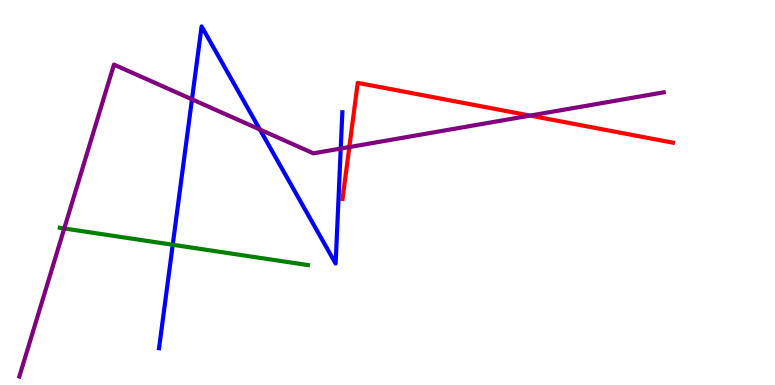[{'lines': ['blue', 'red'], 'intersections': []}, {'lines': ['green', 'red'], 'intersections': []}, {'lines': ['purple', 'red'], 'intersections': [{'x': 4.51, 'y': 6.18}, {'x': 6.84, 'y': 7.0}]}, {'lines': ['blue', 'green'], 'intersections': [{'x': 2.23, 'y': 3.64}]}, {'lines': ['blue', 'purple'], 'intersections': [{'x': 2.48, 'y': 7.42}, {'x': 3.35, 'y': 6.64}, {'x': 4.4, 'y': 6.14}]}, {'lines': ['green', 'purple'], 'intersections': [{'x': 0.829, 'y': 4.07}]}]